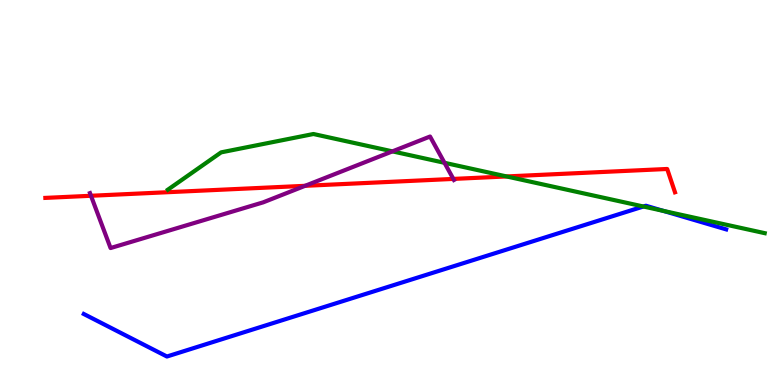[{'lines': ['blue', 'red'], 'intersections': []}, {'lines': ['green', 'red'], 'intersections': [{'x': 6.54, 'y': 5.42}]}, {'lines': ['purple', 'red'], 'intersections': [{'x': 1.17, 'y': 4.91}, {'x': 3.94, 'y': 5.17}, {'x': 5.85, 'y': 5.35}]}, {'lines': ['blue', 'green'], 'intersections': [{'x': 8.3, 'y': 4.64}, {'x': 8.56, 'y': 4.52}]}, {'lines': ['blue', 'purple'], 'intersections': []}, {'lines': ['green', 'purple'], 'intersections': [{'x': 5.06, 'y': 6.07}, {'x': 5.74, 'y': 5.77}]}]